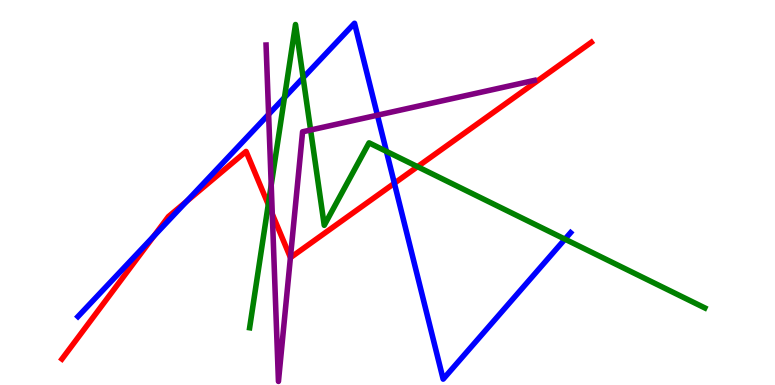[{'lines': ['blue', 'red'], 'intersections': [{'x': 1.99, 'y': 3.87}, {'x': 2.41, 'y': 4.77}, {'x': 5.09, 'y': 5.24}]}, {'lines': ['green', 'red'], 'intersections': [{'x': 3.46, 'y': 4.69}, {'x': 5.39, 'y': 5.67}]}, {'lines': ['purple', 'red'], 'intersections': [{'x': 3.51, 'y': 4.44}, {'x': 3.75, 'y': 3.31}]}, {'lines': ['blue', 'green'], 'intersections': [{'x': 3.67, 'y': 7.47}, {'x': 3.91, 'y': 7.98}, {'x': 4.99, 'y': 6.07}, {'x': 7.29, 'y': 3.79}]}, {'lines': ['blue', 'purple'], 'intersections': [{'x': 3.47, 'y': 7.03}, {'x': 4.87, 'y': 7.01}]}, {'lines': ['green', 'purple'], 'intersections': [{'x': 3.5, 'y': 5.19}, {'x': 4.01, 'y': 6.62}]}]